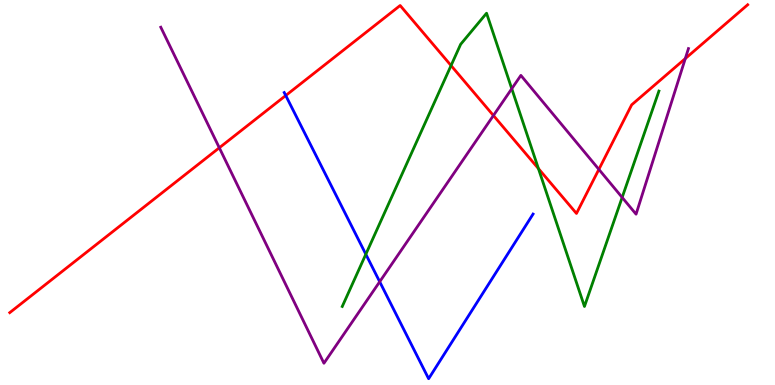[{'lines': ['blue', 'red'], 'intersections': [{'x': 3.69, 'y': 7.52}]}, {'lines': ['green', 'red'], 'intersections': [{'x': 5.82, 'y': 8.3}, {'x': 6.95, 'y': 5.62}]}, {'lines': ['purple', 'red'], 'intersections': [{'x': 2.83, 'y': 6.16}, {'x': 6.37, 'y': 7.0}, {'x': 7.73, 'y': 5.6}, {'x': 8.84, 'y': 8.48}]}, {'lines': ['blue', 'green'], 'intersections': [{'x': 4.72, 'y': 3.4}]}, {'lines': ['blue', 'purple'], 'intersections': [{'x': 4.9, 'y': 2.68}]}, {'lines': ['green', 'purple'], 'intersections': [{'x': 6.6, 'y': 7.7}, {'x': 8.03, 'y': 4.87}]}]